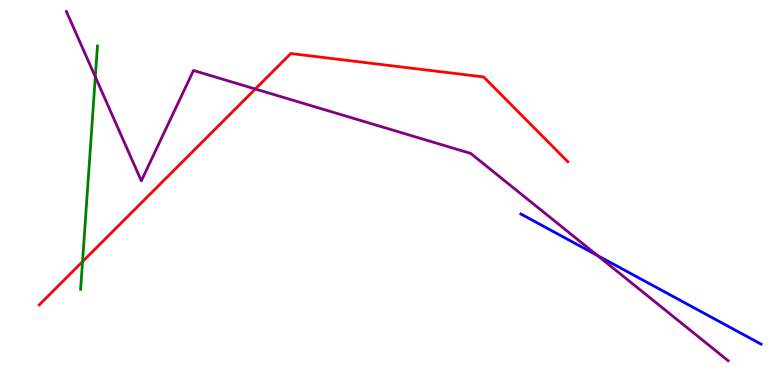[{'lines': ['blue', 'red'], 'intersections': []}, {'lines': ['green', 'red'], 'intersections': [{'x': 1.06, 'y': 3.2}]}, {'lines': ['purple', 'red'], 'intersections': [{'x': 3.29, 'y': 7.69}]}, {'lines': ['blue', 'green'], 'intersections': []}, {'lines': ['blue', 'purple'], 'intersections': [{'x': 7.71, 'y': 3.36}]}, {'lines': ['green', 'purple'], 'intersections': [{'x': 1.23, 'y': 8.0}]}]